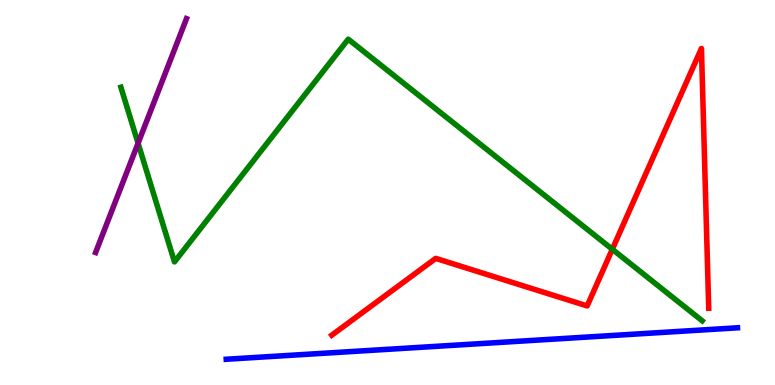[{'lines': ['blue', 'red'], 'intersections': []}, {'lines': ['green', 'red'], 'intersections': [{'x': 7.9, 'y': 3.53}]}, {'lines': ['purple', 'red'], 'intersections': []}, {'lines': ['blue', 'green'], 'intersections': []}, {'lines': ['blue', 'purple'], 'intersections': []}, {'lines': ['green', 'purple'], 'intersections': [{'x': 1.78, 'y': 6.28}]}]